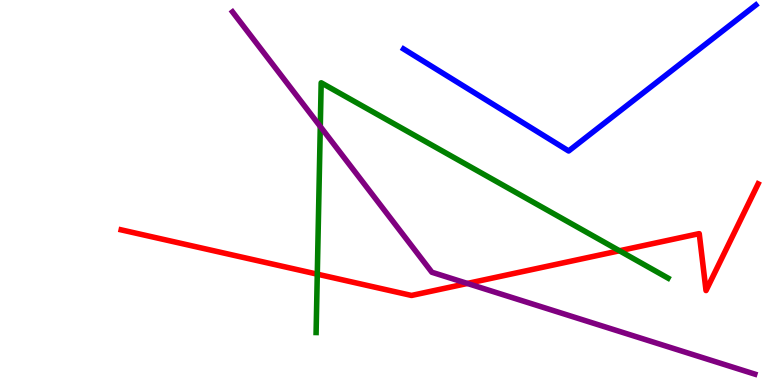[{'lines': ['blue', 'red'], 'intersections': []}, {'lines': ['green', 'red'], 'intersections': [{'x': 4.09, 'y': 2.88}, {'x': 7.99, 'y': 3.49}]}, {'lines': ['purple', 'red'], 'intersections': [{'x': 6.03, 'y': 2.64}]}, {'lines': ['blue', 'green'], 'intersections': []}, {'lines': ['blue', 'purple'], 'intersections': []}, {'lines': ['green', 'purple'], 'intersections': [{'x': 4.13, 'y': 6.71}]}]